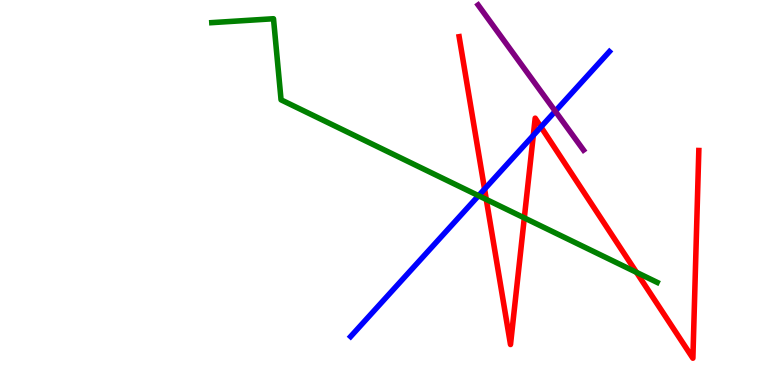[{'lines': ['blue', 'red'], 'intersections': [{'x': 6.25, 'y': 5.09}, {'x': 6.88, 'y': 6.48}, {'x': 6.98, 'y': 6.7}]}, {'lines': ['green', 'red'], 'intersections': [{'x': 6.27, 'y': 4.82}, {'x': 6.77, 'y': 4.34}, {'x': 8.21, 'y': 2.93}]}, {'lines': ['purple', 'red'], 'intersections': []}, {'lines': ['blue', 'green'], 'intersections': [{'x': 6.17, 'y': 4.92}]}, {'lines': ['blue', 'purple'], 'intersections': [{'x': 7.16, 'y': 7.11}]}, {'lines': ['green', 'purple'], 'intersections': []}]